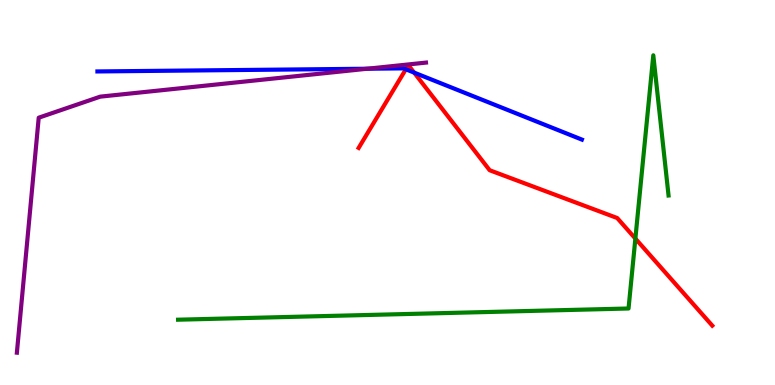[{'lines': ['blue', 'red'], 'intersections': [{'x': 5.24, 'y': 8.2}, {'x': 5.34, 'y': 8.11}]}, {'lines': ['green', 'red'], 'intersections': [{'x': 8.2, 'y': 3.8}]}, {'lines': ['purple', 'red'], 'intersections': []}, {'lines': ['blue', 'green'], 'intersections': []}, {'lines': ['blue', 'purple'], 'intersections': [{'x': 4.74, 'y': 8.21}]}, {'lines': ['green', 'purple'], 'intersections': []}]